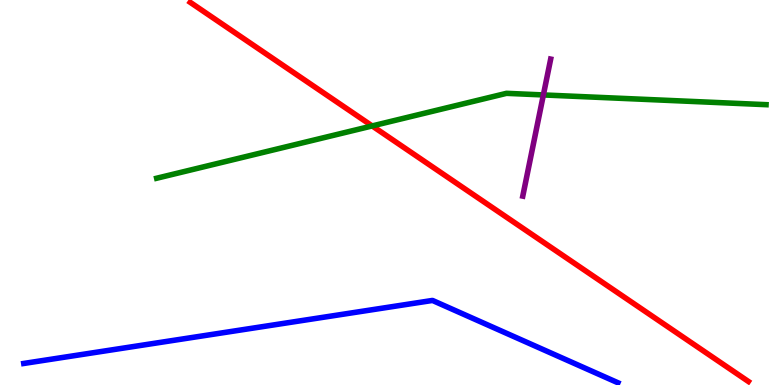[{'lines': ['blue', 'red'], 'intersections': []}, {'lines': ['green', 'red'], 'intersections': [{'x': 4.8, 'y': 6.73}]}, {'lines': ['purple', 'red'], 'intersections': []}, {'lines': ['blue', 'green'], 'intersections': []}, {'lines': ['blue', 'purple'], 'intersections': []}, {'lines': ['green', 'purple'], 'intersections': [{'x': 7.01, 'y': 7.53}]}]